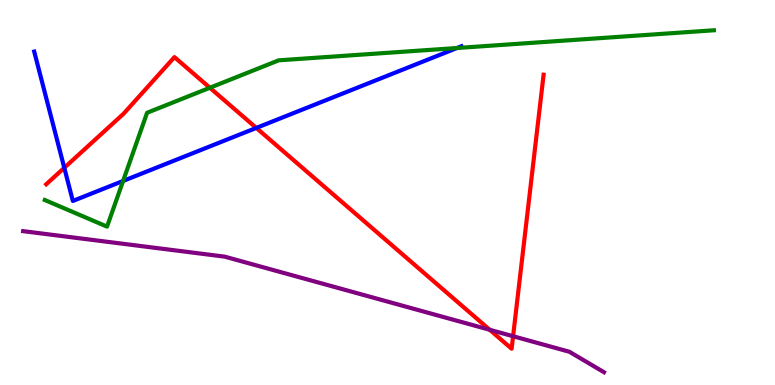[{'lines': ['blue', 'red'], 'intersections': [{'x': 0.829, 'y': 5.64}, {'x': 3.31, 'y': 6.68}]}, {'lines': ['green', 'red'], 'intersections': [{'x': 2.71, 'y': 7.72}]}, {'lines': ['purple', 'red'], 'intersections': [{'x': 6.32, 'y': 1.43}, {'x': 6.62, 'y': 1.27}]}, {'lines': ['blue', 'green'], 'intersections': [{'x': 1.59, 'y': 5.3}, {'x': 5.9, 'y': 8.75}]}, {'lines': ['blue', 'purple'], 'intersections': []}, {'lines': ['green', 'purple'], 'intersections': []}]